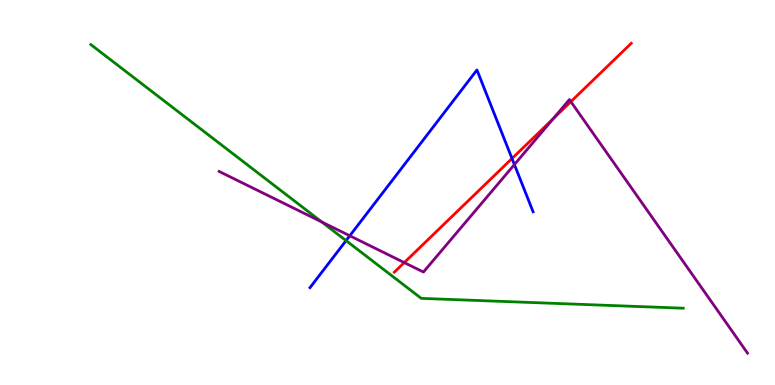[{'lines': ['blue', 'red'], 'intersections': [{'x': 6.61, 'y': 5.88}]}, {'lines': ['green', 'red'], 'intersections': []}, {'lines': ['purple', 'red'], 'intersections': [{'x': 5.22, 'y': 3.18}, {'x': 7.14, 'y': 6.91}, {'x': 7.37, 'y': 7.36}]}, {'lines': ['blue', 'green'], 'intersections': [{'x': 4.47, 'y': 3.75}]}, {'lines': ['blue', 'purple'], 'intersections': [{'x': 4.51, 'y': 3.88}, {'x': 6.64, 'y': 5.73}]}, {'lines': ['green', 'purple'], 'intersections': [{'x': 4.15, 'y': 4.23}]}]